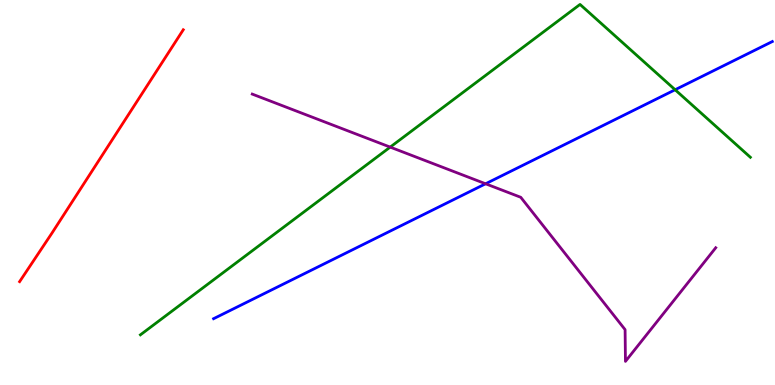[{'lines': ['blue', 'red'], 'intersections': []}, {'lines': ['green', 'red'], 'intersections': []}, {'lines': ['purple', 'red'], 'intersections': []}, {'lines': ['blue', 'green'], 'intersections': [{'x': 8.71, 'y': 7.67}]}, {'lines': ['blue', 'purple'], 'intersections': [{'x': 6.27, 'y': 5.23}]}, {'lines': ['green', 'purple'], 'intersections': [{'x': 5.03, 'y': 6.18}]}]